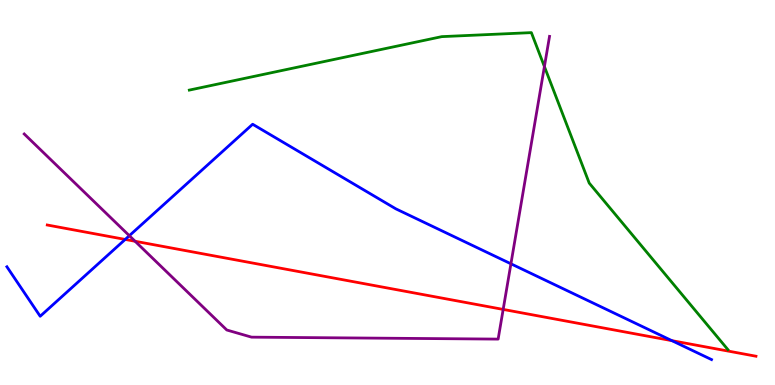[{'lines': ['blue', 'red'], 'intersections': [{'x': 1.62, 'y': 3.78}, {'x': 8.67, 'y': 1.15}]}, {'lines': ['green', 'red'], 'intersections': []}, {'lines': ['purple', 'red'], 'intersections': [{'x': 1.74, 'y': 3.73}, {'x': 6.49, 'y': 1.96}]}, {'lines': ['blue', 'green'], 'intersections': []}, {'lines': ['blue', 'purple'], 'intersections': [{'x': 1.67, 'y': 3.88}, {'x': 6.59, 'y': 3.15}]}, {'lines': ['green', 'purple'], 'intersections': [{'x': 7.02, 'y': 8.27}]}]